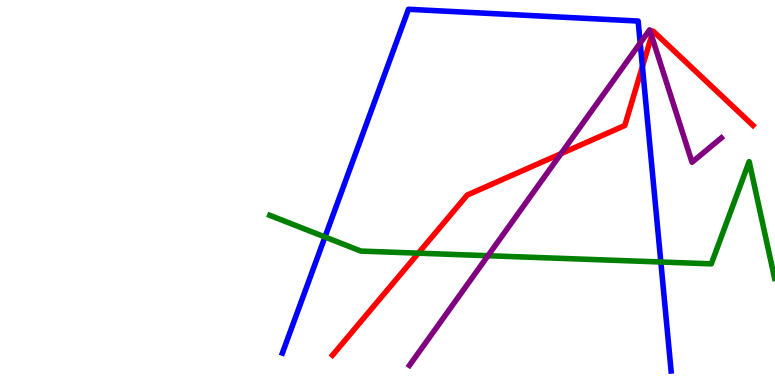[{'lines': ['blue', 'red'], 'intersections': [{'x': 8.29, 'y': 8.27}]}, {'lines': ['green', 'red'], 'intersections': [{'x': 5.4, 'y': 3.42}]}, {'lines': ['purple', 'red'], 'intersections': [{'x': 7.24, 'y': 6.01}, {'x': 8.41, 'y': 9.07}]}, {'lines': ['blue', 'green'], 'intersections': [{'x': 4.19, 'y': 3.84}, {'x': 8.53, 'y': 3.19}]}, {'lines': ['blue', 'purple'], 'intersections': [{'x': 8.26, 'y': 8.88}]}, {'lines': ['green', 'purple'], 'intersections': [{'x': 6.3, 'y': 3.36}]}]